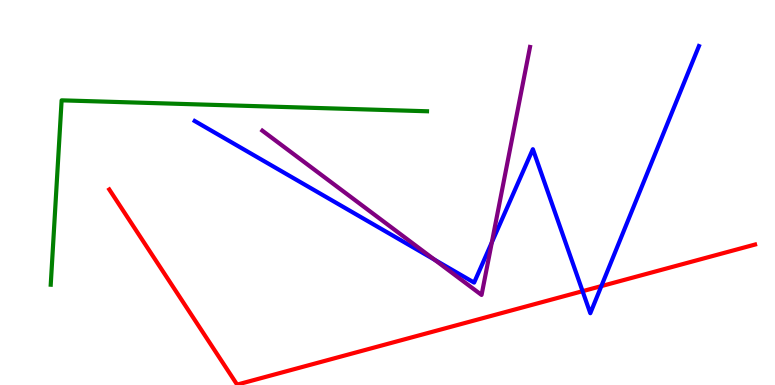[{'lines': ['blue', 'red'], 'intersections': [{'x': 7.52, 'y': 2.44}, {'x': 7.76, 'y': 2.57}]}, {'lines': ['green', 'red'], 'intersections': []}, {'lines': ['purple', 'red'], 'intersections': []}, {'lines': ['blue', 'green'], 'intersections': []}, {'lines': ['blue', 'purple'], 'intersections': [{'x': 5.61, 'y': 3.25}, {'x': 6.35, 'y': 3.71}]}, {'lines': ['green', 'purple'], 'intersections': []}]